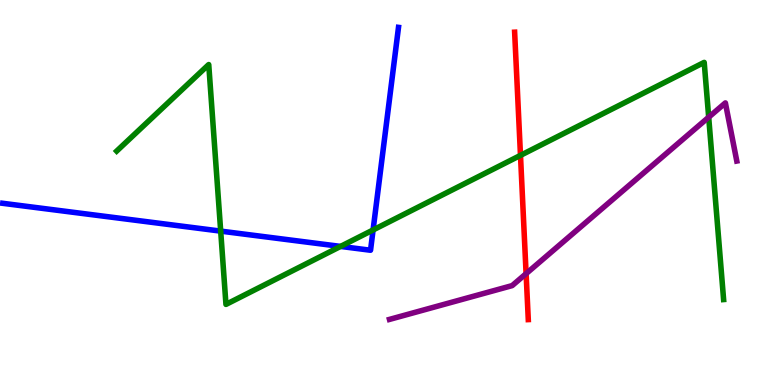[{'lines': ['blue', 'red'], 'intersections': []}, {'lines': ['green', 'red'], 'intersections': [{'x': 6.72, 'y': 5.96}]}, {'lines': ['purple', 'red'], 'intersections': [{'x': 6.79, 'y': 2.89}]}, {'lines': ['blue', 'green'], 'intersections': [{'x': 2.85, 'y': 4.0}, {'x': 4.39, 'y': 3.6}, {'x': 4.81, 'y': 4.03}]}, {'lines': ['blue', 'purple'], 'intersections': []}, {'lines': ['green', 'purple'], 'intersections': [{'x': 9.14, 'y': 6.96}]}]